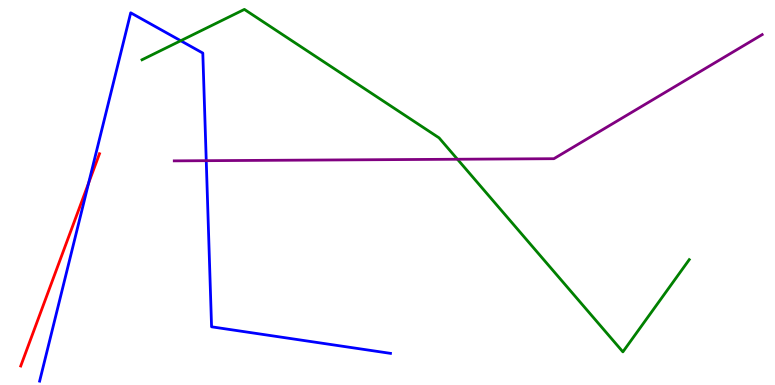[{'lines': ['blue', 'red'], 'intersections': [{'x': 1.14, 'y': 5.25}]}, {'lines': ['green', 'red'], 'intersections': []}, {'lines': ['purple', 'red'], 'intersections': []}, {'lines': ['blue', 'green'], 'intersections': [{'x': 2.33, 'y': 8.94}]}, {'lines': ['blue', 'purple'], 'intersections': [{'x': 2.66, 'y': 5.83}]}, {'lines': ['green', 'purple'], 'intersections': [{'x': 5.9, 'y': 5.86}]}]